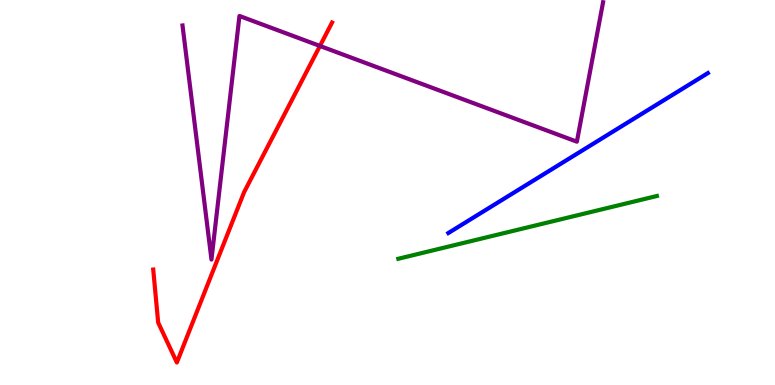[{'lines': ['blue', 'red'], 'intersections': []}, {'lines': ['green', 'red'], 'intersections': []}, {'lines': ['purple', 'red'], 'intersections': [{'x': 4.13, 'y': 8.81}]}, {'lines': ['blue', 'green'], 'intersections': []}, {'lines': ['blue', 'purple'], 'intersections': []}, {'lines': ['green', 'purple'], 'intersections': []}]